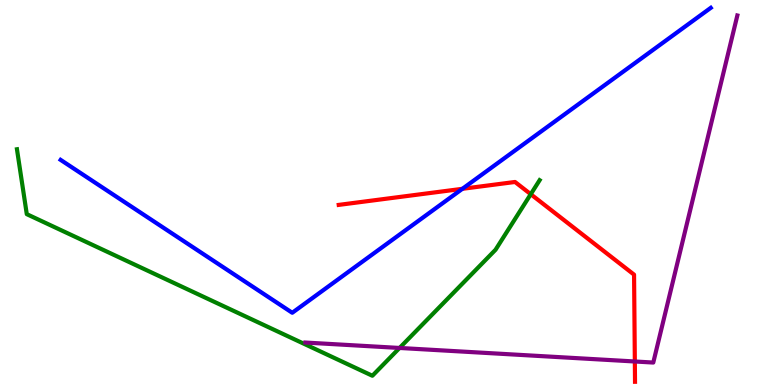[{'lines': ['blue', 'red'], 'intersections': [{'x': 5.97, 'y': 5.1}]}, {'lines': ['green', 'red'], 'intersections': [{'x': 6.85, 'y': 4.96}]}, {'lines': ['purple', 'red'], 'intersections': [{'x': 8.19, 'y': 0.611}]}, {'lines': ['blue', 'green'], 'intersections': []}, {'lines': ['blue', 'purple'], 'intersections': []}, {'lines': ['green', 'purple'], 'intersections': [{'x': 5.16, 'y': 0.962}]}]